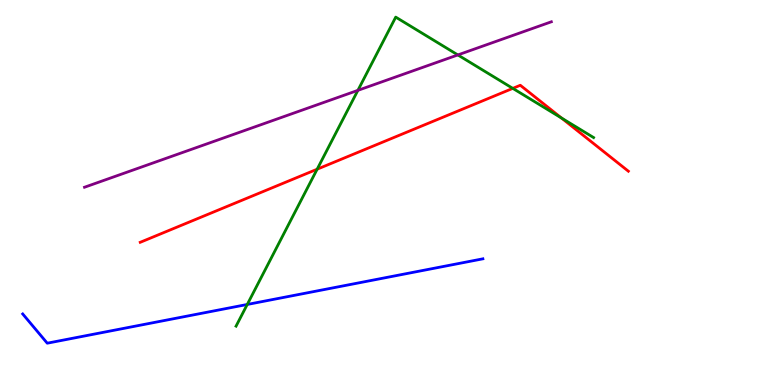[{'lines': ['blue', 'red'], 'intersections': []}, {'lines': ['green', 'red'], 'intersections': [{'x': 4.09, 'y': 5.6}, {'x': 6.62, 'y': 7.7}, {'x': 7.24, 'y': 6.94}]}, {'lines': ['purple', 'red'], 'intersections': []}, {'lines': ['blue', 'green'], 'intersections': [{'x': 3.19, 'y': 2.09}]}, {'lines': ['blue', 'purple'], 'intersections': []}, {'lines': ['green', 'purple'], 'intersections': [{'x': 4.62, 'y': 7.65}, {'x': 5.91, 'y': 8.57}]}]